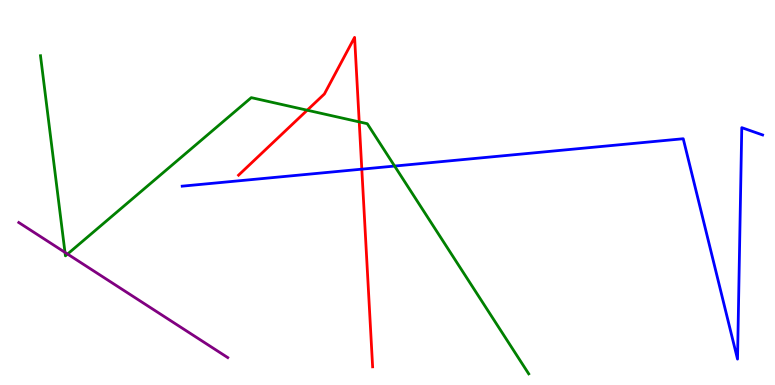[{'lines': ['blue', 'red'], 'intersections': [{'x': 4.67, 'y': 5.61}]}, {'lines': ['green', 'red'], 'intersections': [{'x': 3.96, 'y': 7.14}, {'x': 4.64, 'y': 6.83}]}, {'lines': ['purple', 'red'], 'intersections': []}, {'lines': ['blue', 'green'], 'intersections': [{'x': 5.09, 'y': 5.69}]}, {'lines': ['blue', 'purple'], 'intersections': []}, {'lines': ['green', 'purple'], 'intersections': [{'x': 0.838, 'y': 3.44}, {'x': 0.872, 'y': 3.4}]}]